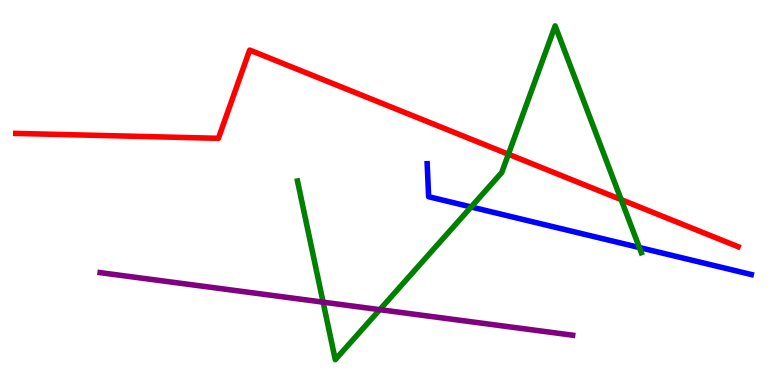[{'lines': ['blue', 'red'], 'intersections': []}, {'lines': ['green', 'red'], 'intersections': [{'x': 6.56, 'y': 5.99}, {'x': 8.01, 'y': 4.82}]}, {'lines': ['purple', 'red'], 'intersections': []}, {'lines': ['blue', 'green'], 'intersections': [{'x': 6.08, 'y': 4.62}, {'x': 8.25, 'y': 3.57}]}, {'lines': ['blue', 'purple'], 'intersections': []}, {'lines': ['green', 'purple'], 'intersections': [{'x': 4.17, 'y': 2.15}, {'x': 4.9, 'y': 1.96}]}]